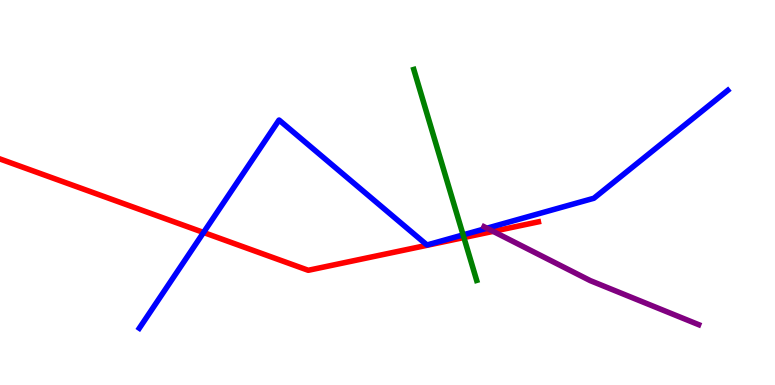[{'lines': ['blue', 'red'], 'intersections': [{'x': 2.63, 'y': 3.96}]}, {'lines': ['green', 'red'], 'intersections': [{'x': 5.99, 'y': 3.83}]}, {'lines': ['purple', 'red'], 'intersections': [{'x': 6.36, 'y': 3.99}]}, {'lines': ['blue', 'green'], 'intersections': [{'x': 5.98, 'y': 3.9}]}, {'lines': ['blue', 'purple'], 'intersections': [{'x': 6.28, 'y': 4.07}]}, {'lines': ['green', 'purple'], 'intersections': []}]